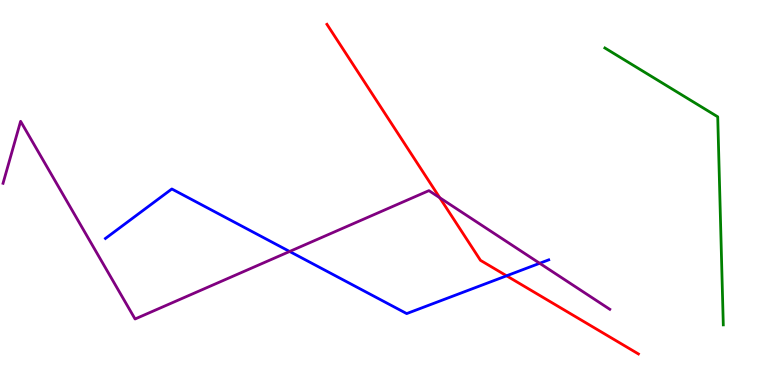[{'lines': ['blue', 'red'], 'intersections': [{'x': 6.54, 'y': 2.84}]}, {'lines': ['green', 'red'], 'intersections': []}, {'lines': ['purple', 'red'], 'intersections': [{'x': 5.67, 'y': 4.86}]}, {'lines': ['blue', 'green'], 'intersections': []}, {'lines': ['blue', 'purple'], 'intersections': [{'x': 3.74, 'y': 3.47}, {'x': 6.96, 'y': 3.16}]}, {'lines': ['green', 'purple'], 'intersections': []}]